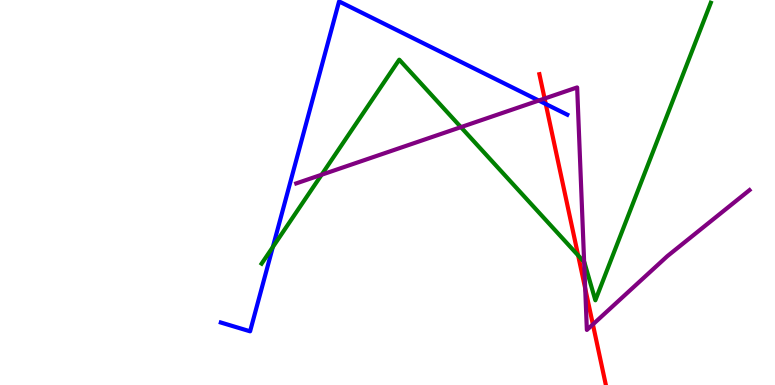[{'lines': ['blue', 'red'], 'intersections': [{'x': 7.04, 'y': 7.3}]}, {'lines': ['green', 'red'], 'intersections': [{'x': 7.46, 'y': 3.37}]}, {'lines': ['purple', 'red'], 'intersections': [{'x': 7.03, 'y': 7.44}, {'x': 7.55, 'y': 2.51}, {'x': 7.65, 'y': 1.57}]}, {'lines': ['blue', 'green'], 'intersections': [{'x': 3.52, 'y': 3.58}]}, {'lines': ['blue', 'purple'], 'intersections': [{'x': 6.95, 'y': 7.39}]}, {'lines': ['green', 'purple'], 'intersections': [{'x': 4.15, 'y': 5.46}, {'x': 5.95, 'y': 6.7}, {'x': 7.54, 'y': 3.2}]}]